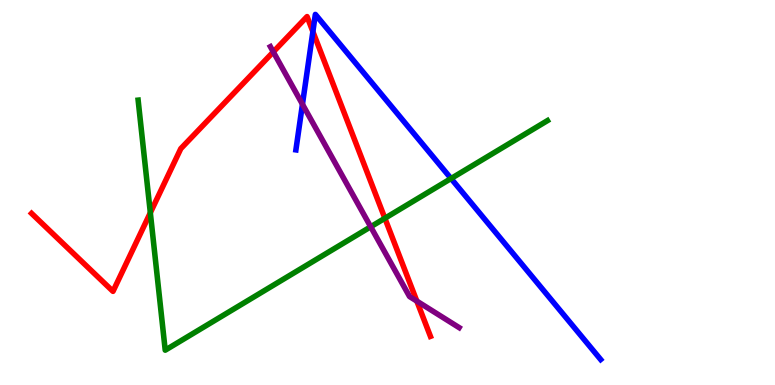[{'lines': ['blue', 'red'], 'intersections': [{'x': 4.04, 'y': 9.18}]}, {'lines': ['green', 'red'], 'intersections': [{'x': 1.94, 'y': 4.47}, {'x': 4.97, 'y': 4.33}]}, {'lines': ['purple', 'red'], 'intersections': [{'x': 3.53, 'y': 8.65}, {'x': 5.38, 'y': 2.18}]}, {'lines': ['blue', 'green'], 'intersections': [{'x': 5.82, 'y': 5.36}]}, {'lines': ['blue', 'purple'], 'intersections': [{'x': 3.9, 'y': 7.29}]}, {'lines': ['green', 'purple'], 'intersections': [{'x': 4.78, 'y': 4.11}]}]